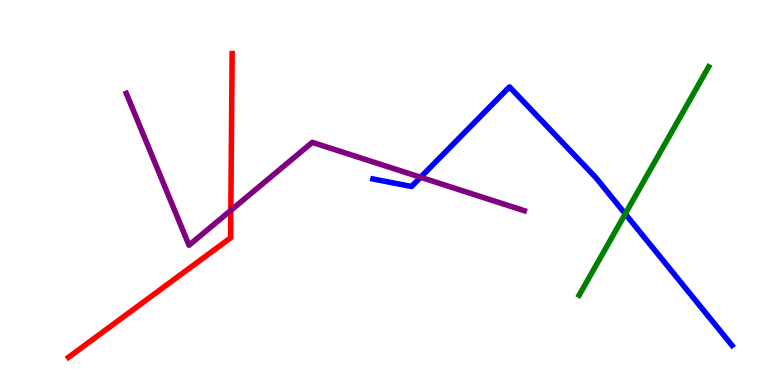[{'lines': ['blue', 'red'], 'intersections': []}, {'lines': ['green', 'red'], 'intersections': []}, {'lines': ['purple', 'red'], 'intersections': [{'x': 2.98, 'y': 4.54}]}, {'lines': ['blue', 'green'], 'intersections': [{'x': 8.07, 'y': 4.44}]}, {'lines': ['blue', 'purple'], 'intersections': [{'x': 5.43, 'y': 5.4}]}, {'lines': ['green', 'purple'], 'intersections': []}]